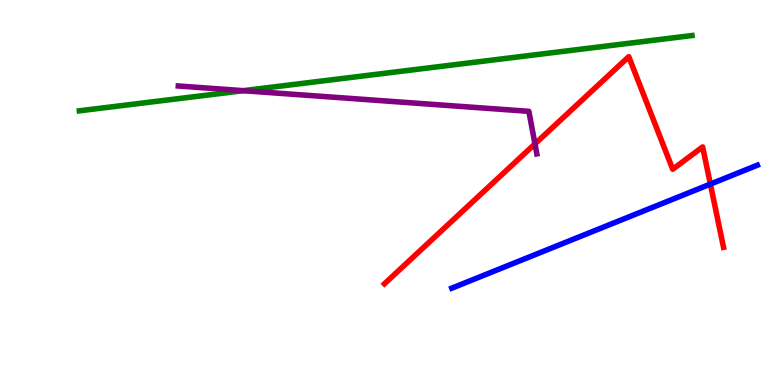[{'lines': ['blue', 'red'], 'intersections': [{'x': 9.17, 'y': 5.22}]}, {'lines': ['green', 'red'], 'intersections': []}, {'lines': ['purple', 'red'], 'intersections': [{'x': 6.9, 'y': 6.26}]}, {'lines': ['blue', 'green'], 'intersections': []}, {'lines': ['blue', 'purple'], 'intersections': []}, {'lines': ['green', 'purple'], 'intersections': [{'x': 3.14, 'y': 7.64}]}]